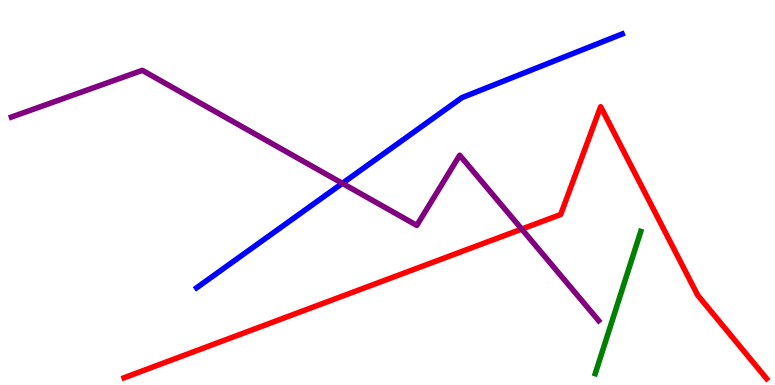[{'lines': ['blue', 'red'], 'intersections': []}, {'lines': ['green', 'red'], 'intersections': []}, {'lines': ['purple', 'red'], 'intersections': [{'x': 6.73, 'y': 4.05}]}, {'lines': ['blue', 'green'], 'intersections': []}, {'lines': ['blue', 'purple'], 'intersections': [{'x': 4.42, 'y': 5.24}]}, {'lines': ['green', 'purple'], 'intersections': []}]